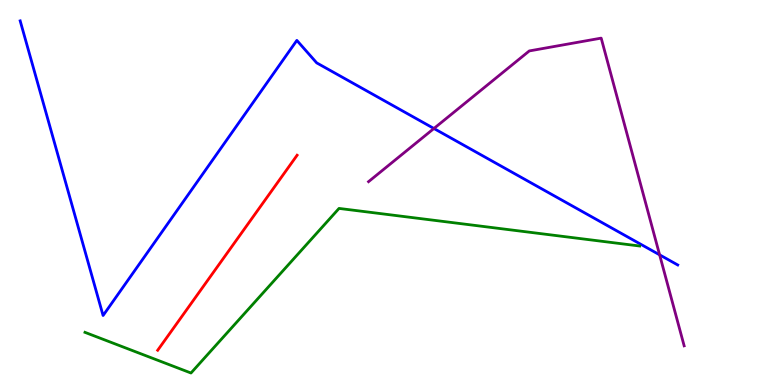[{'lines': ['blue', 'red'], 'intersections': []}, {'lines': ['green', 'red'], 'intersections': []}, {'lines': ['purple', 'red'], 'intersections': []}, {'lines': ['blue', 'green'], 'intersections': []}, {'lines': ['blue', 'purple'], 'intersections': [{'x': 5.6, 'y': 6.66}, {'x': 8.51, 'y': 3.38}]}, {'lines': ['green', 'purple'], 'intersections': []}]